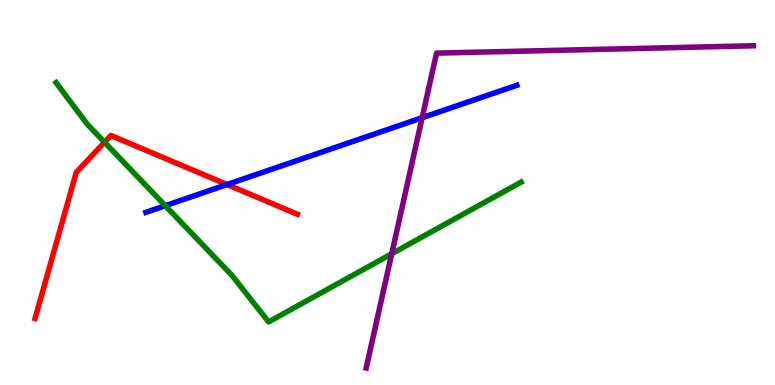[{'lines': ['blue', 'red'], 'intersections': [{'x': 2.93, 'y': 5.21}]}, {'lines': ['green', 'red'], 'intersections': [{'x': 1.35, 'y': 6.31}]}, {'lines': ['purple', 'red'], 'intersections': []}, {'lines': ['blue', 'green'], 'intersections': [{'x': 2.13, 'y': 4.66}]}, {'lines': ['blue', 'purple'], 'intersections': [{'x': 5.45, 'y': 6.94}]}, {'lines': ['green', 'purple'], 'intersections': [{'x': 5.05, 'y': 3.41}]}]